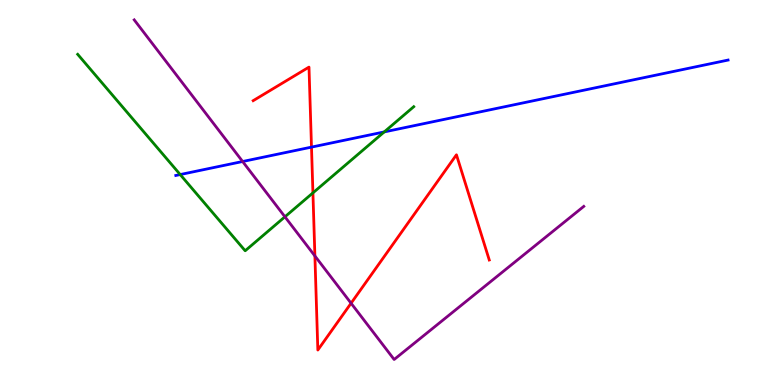[{'lines': ['blue', 'red'], 'intersections': [{'x': 4.02, 'y': 6.18}]}, {'lines': ['green', 'red'], 'intersections': [{'x': 4.04, 'y': 4.99}]}, {'lines': ['purple', 'red'], 'intersections': [{'x': 4.06, 'y': 3.35}, {'x': 4.53, 'y': 2.12}]}, {'lines': ['blue', 'green'], 'intersections': [{'x': 2.33, 'y': 5.47}, {'x': 4.96, 'y': 6.57}]}, {'lines': ['blue', 'purple'], 'intersections': [{'x': 3.13, 'y': 5.8}]}, {'lines': ['green', 'purple'], 'intersections': [{'x': 3.68, 'y': 4.37}]}]